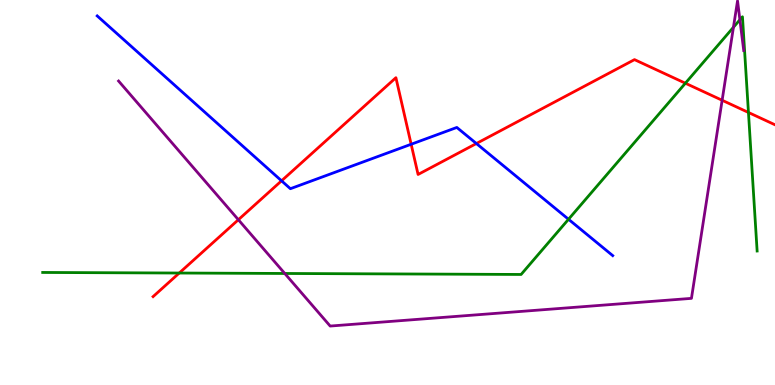[{'lines': ['blue', 'red'], 'intersections': [{'x': 3.63, 'y': 5.3}, {'x': 5.31, 'y': 6.25}, {'x': 6.15, 'y': 6.27}]}, {'lines': ['green', 'red'], 'intersections': [{'x': 2.31, 'y': 2.91}, {'x': 8.84, 'y': 7.84}, {'x': 9.66, 'y': 7.08}]}, {'lines': ['purple', 'red'], 'intersections': [{'x': 3.08, 'y': 4.29}, {'x': 9.32, 'y': 7.4}]}, {'lines': ['blue', 'green'], 'intersections': [{'x': 7.34, 'y': 4.3}]}, {'lines': ['blue', 'purple'], 'intersections': []}, {'lines': ['green', 'purple'], 'intersections': [{'x': 3.67, 'y': 2.9}, {'x': 9.46, 'y': 9.29}, {'x': 9.55, 'y': 9.49}]}]